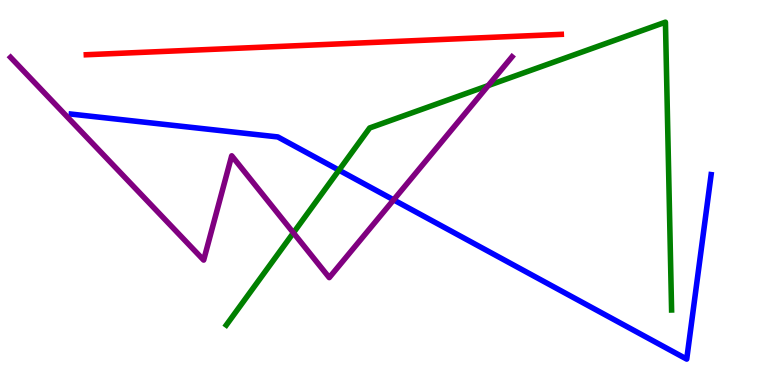[{'lines': ['blue', 'red'], 'intersections': []}, {'lines': ['green', 'red'], 'intersections': []}, {'lines': ['purple', 'red'], 'intersections': []}, {'lines': ['blue', 'green'], 'intersections': [{'x': 4.37, 'y': 5.58}]}, {'lines': ['blue', 'purple'], 'intersections': [{'x': 5.08, 'y': 4.81}]}, {'lines': ['green', 'purple'], 'intersections': [{'x': 3.79, 'y': 3.95}, {'x': 6.3, 'y': 7.78}]}]